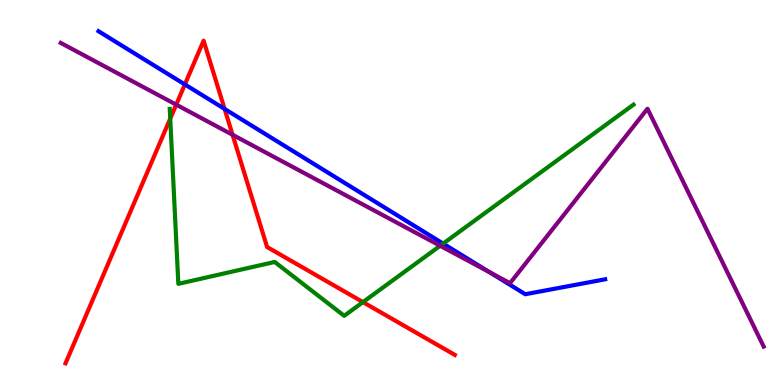[{'lines': ['blue', 'red'], 'intersections': [{'x': 2.39, 'y': 7.81}, {'x': 2.9, 'y': 7.17}]}, {'lines': ['green', 'red'], 'intersections': [{'x': 2.2, 'y': 6.92}, {'x': 4.68, 'y': 2.15}]}, {'lines': ['purple', 'red'], 'intersections': [{'x': 2.27, 'y': 7.28}, {'x': 3.0, 'y': 6.5}]}, {'lines': ['blue', 'green'], 'intersections': [{'x': 5.72, 'y': 3.67}]}, {'lines': ['blue', 'purple'], 'intersections': [{'x': 6.32, 'y': 2.93}]}, {'lines': ['green', 'purple'], 'intersections': [{'x': 5.68, 'y': 3.62}]}]